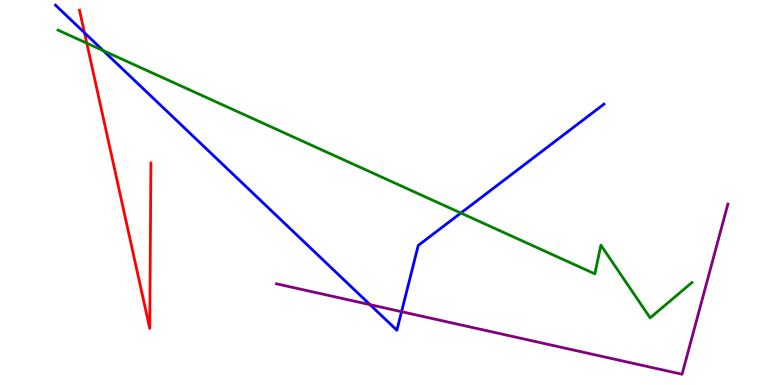[{'lines': ['blue', 'red'], 'intersections': [{'x': 1.09, 'y': 9.15}]}, {'lines': ['green', 'red'], 'intersections': [{'x': 1.12, 'y': 8.88}]}, {'lines': ['purple', 'red'], 'intersections': []}, {'lines': ['blue', 'green'], 'intersections': [{'x': 1.33, 'y': 8.68}, {'x': 5.95, 'y': 4.47}]}, {'lines': ['blue', 'purple'], 'intersections': [{'x': 4.77, 'y': 2.09}, {'x': 5.18, 'y': 1.9}]}, {'lines': ['green', 'purple'], 'intersections': []}]